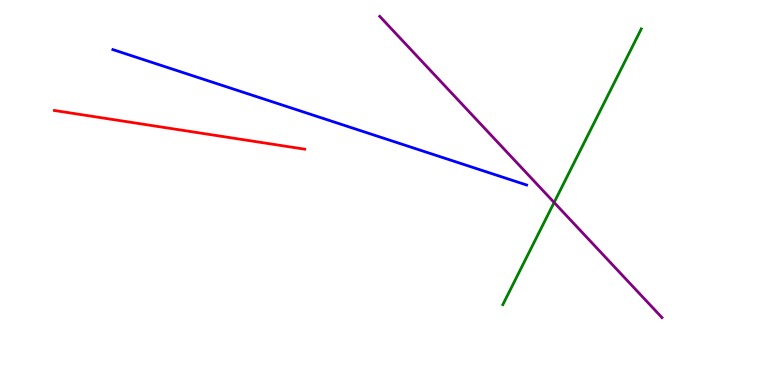[{'lines': ['blue', 'red'], 'intersections': []}, {'lines': ['green', 'red'], 'intersections': []}, {'lines': ['purple', 'red'], 'intersections': []}, {'lines': ['blue', 'green'], 'intersections': []}, {'lines': ['blue', 'purple'], 'intersections': []}, {'lines': ['green', 'purple'], 'intersections': [{'x': 7.15, 'y': 4.74}]}]